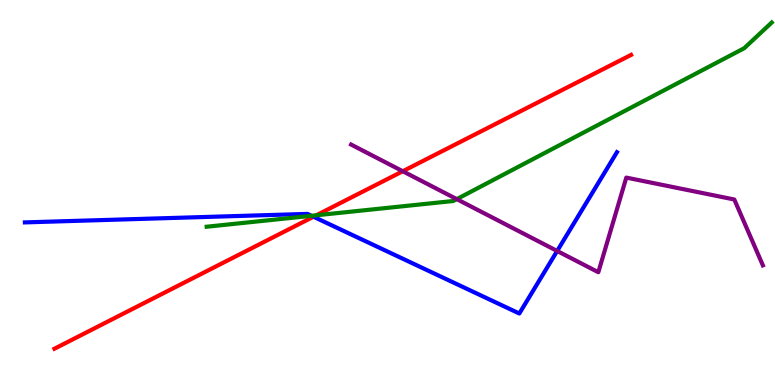[{'lines': ['blue', 'red'], 'intersections': [{'x': 4.04, 'y': 4.37}]}, {'lines': ['green', 'red'], 'intersections': [{'x': 4.08, 'y': 4.41}]}, {'lines': ['purple', 'red'], 'intersections': [{'x': 5.2, 'y': 5.55}]}, {'lines': ['blue', 'green'], 'intersections': [{'x': 4.02, 'y': 4.39}]}, {'lines': ['blue', 'purple'], 'intersections': [{'x': 7.19, 'y': 3.48}]}, {'lines': ['green', 'purple'], 'intersections': [{'x': 5.89, 'y': 4.83}]}]